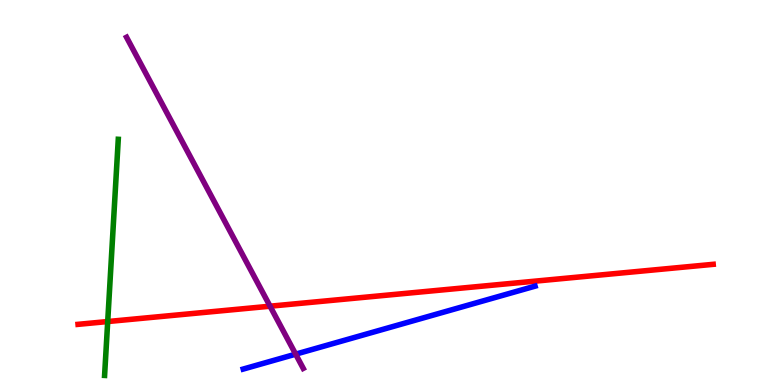[{'lines': ['blue', 'red'], 'intersections': []}, {'lines': ['green', 'red'], 'intersections': [{'x': 1.39, 'y': 1.65}]}, {'lines': ['purple', 'red'], 'intersections': [{'x': 3.48, 'y': 2.05}]}, {'lines': ['blue', 'green'], 'intersections': []}, {'lines': ['blue', 'purple'], 'intersections': [{'x': 3.81, 'y': 0.801}]}, {'lines': ['green', 'purple'], 'intersections': []}]